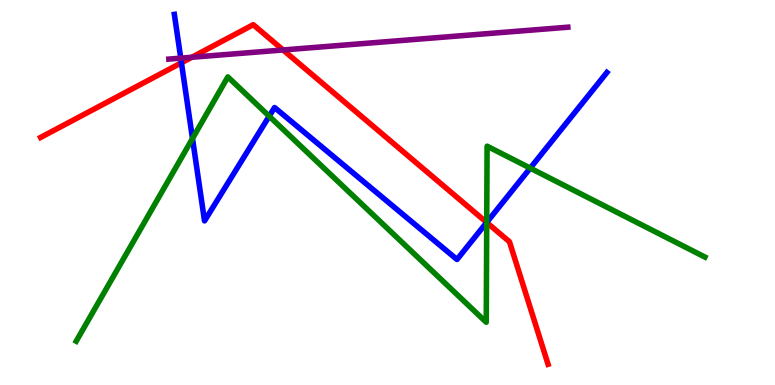[{'lines': ['blue', 'red'], 'intersections': [{'x': 2.34, 'y': 8.37}, {'x': 6.28, 'y': 4.22}]}, {'lines': ['green', 'red'], 'intersections': [{'x': 6.28, 'y': 4.22}]}, {'lines': ['purple', 'red'], 'intersections': [{'x': 2.48, 'y': 8.51}, {'x': 3.65, 'y': 8.7}]}, {'lines': ['blue', 'green'], 'intersections': [{'x': 2.48, 'y': 6.4}, {'x': 3.47, 'y': 6.98}, {'x': 6.28, 'y': 4.22}, {'x': 6.84, 'y': 5.63}]}, {'lines': ['blue', 'purple'], 'intersections': [{'x': 2.33, 'y': 8.49}]}, {'lines': ['green', 'purple'], 'intersections': []}]